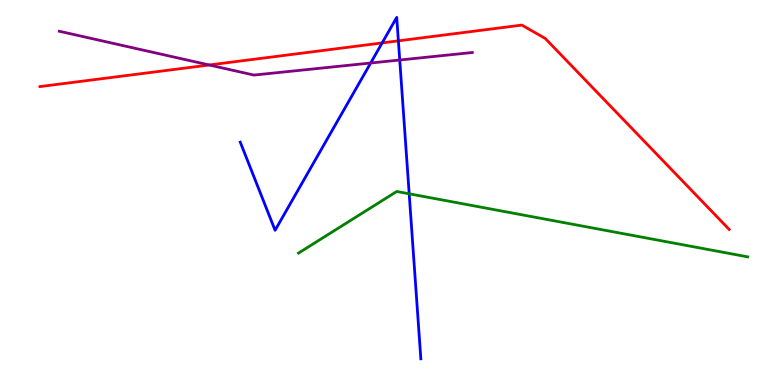[{'lines': ['blue', 'red'], 'intersections': [{'x': 4.93, 'y': 8.89}, {'x': 5.14, 'y': 8.94}]}, {'lines': ['green', 'red'], 'intersections': []}, {'lines': ['purple', 'red'], 'intersections': [{'x': 2.7, 'y': 8.31}]}, {'lines': ['blue', 'green'], 'intersections': [{'x': 5.28, 'y': 4.97}]}, {'lines': ['blue', 'purple'], 'intersections': [{'x': 4.78, 'y': 8.36}, {'x': 5.16, 'y': 8.44}]}, {'lines': ['green', 'purple'], 'intersections': []}]